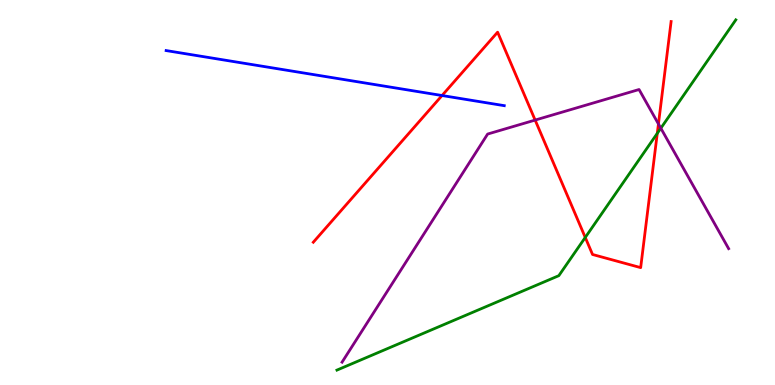[{'lines': ['blue', 'red'], 'intersections': [{'x': 5.7, 'y': 7.52}]}, {'lines': ['green', 'red'], 'intersections': [{'x': 7.55, 'y': 3.83}, {'x': 8.48, 'y': 6.54}]}, {'lines': ['purple', 'red'], 'intersections': [{'x': 6.91, 'y': 6.88}, {'x': 8.5, 'y': 6.78}]}, {'lines': ['blue', 'green'], 'intersections': []}, {'lines': ['blue', 'purple'], 'intersections': []}, {'lines': ['green', 'purple'], 'intersections': [{'x': 8.53, 'y': 6.67}]}]